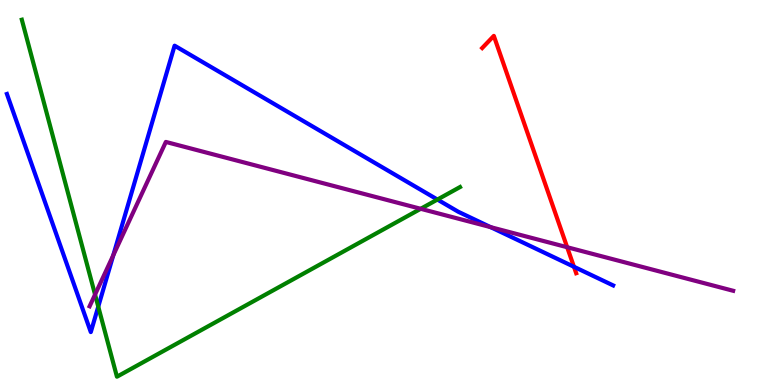[{'lines': ['blue', 'red'], 'intersections': [{'x': 7.41, 'y': 3.07}]}, {'lines': ['green', 'red'], 'intersections': []}, {'lines': ['purple', 'red'], 'intersections': [{'x': 7.32, 'y': 3.58}]}, {'lines': ['blue', 'green'], 'intersections': [{'x': 1.27, 'y': 2.04}, {'x': 5.64, 'y': 4.82}]}, {'lines': ['blue', 'purple'], 'intersections': [{'x': 1.46, 'y': 3.37}, {'x': 6.33, 'y': 4.1}]}, {'lines': ['green', 'purple'], 'intersections': [{'x': 1.23, 'y': 2.35}, {'x': 5.43, 'y': 4.58}]}]